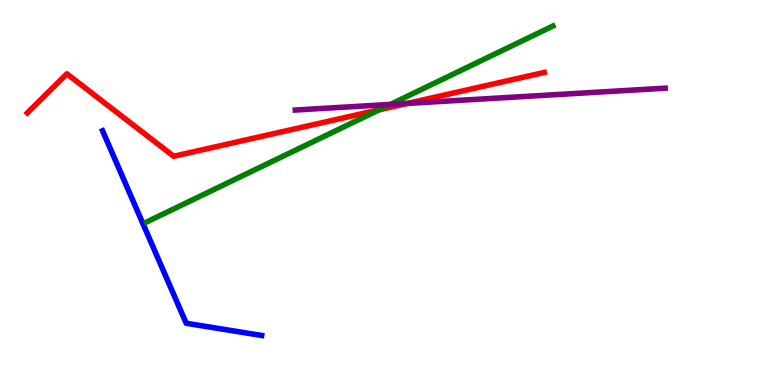[{'lines': ['blue', 'red'], 'intersections': []}, {'lines': ['green', 'red'], 'intersections': [{'x': 4.89, 'y': 7.15}]}, {'lines': ['purple', 'red'], 'intersections': [{'x': 5.26, 'y': 7.31}]}, {'lines': ['blue', 'green'], 'intersections': []}, {'lines': ['blue', 'purple'], 'intersections': []}, {'lines': ['green', 'purple'], 'intersections': [{'x': 5.04, 'y': 7.29}]}]